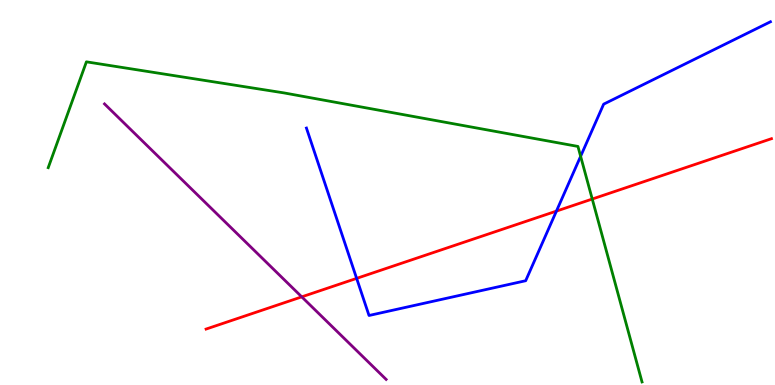[{'lines': ['blue', 'red'], 'intersections': [{'x': 4.6, 'y': 2.77}, {'x': 7.18, 'y': 4.52}]}, {'lines': ['green', 'red'], 'intersections': [{'x': 7.64, 'y': 4.83}]}, {'lines': ['purple', 'red'], 'intersections': [{'x': 3.89, 'y': 2.29}]}, {'lines': ['blue', 'green'], 'intersections': [{'x': 7.49, 'y': 5.94}]}, {'lines': ['blue', 'purple'], 'intersections': []}, {'lines': ['green', 'purple'], 'intersections': []}]